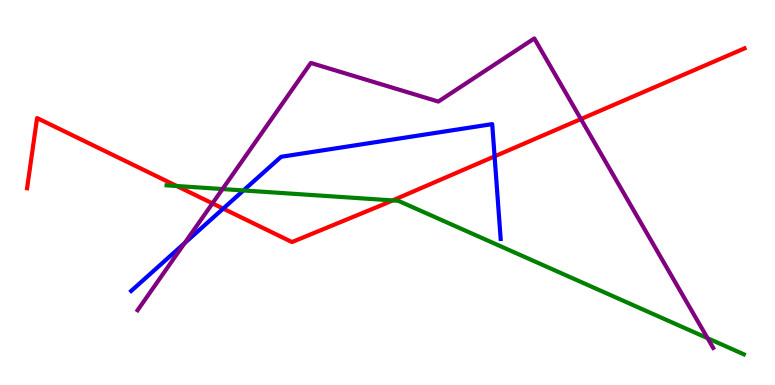[{'lines': ['blue', 'red'], 'intersections': [{'x': 2.88, 'y': 4.58}, {'x': 6.38, 'y': 5.94}]}, {'lines': ['green', 'red'], 'intersections': [{'x': 2.28, 'y': 5.17}, {'x': 5.07, 'y': 4.79}]}, {'lines': ['purple', 'red'], 'intersections': [{'x': 2.74, 'y': 4.72}, {'x': 7.5, 'y': 6.91}]}, {'lines': ['blue', 'green'], 'intersections': [{'x': 3.14, 'y': 5.05}]}, {'lines': ['blue', 'purple'], 'intersections': [{'x': 2.38, 'y': 3.68}]}, {'lines': ['green', 'purple'], 'intersections': [{'x': 2.87, 'y': 5.09}, {'x': 9.13, 'y': 1.22}]}]